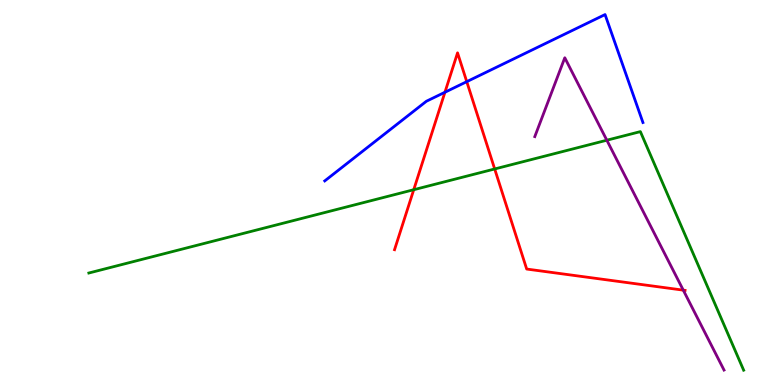[{'lines': ['blue', 'red'], 'intersections': [{'x': 5.74, 'y': 7.6}, {'x': 6.02, 'y': 7.88}]}, {'lines': ['green', 'red'], 'intersections': [{'x': 5.34, 'y': 5.07}, {'x': 6.38, 'y': 5.61}]}, {'lines': ['purple', 'red'], 'intersections': [{'x': 8.82, 'y': 2.46}]}, {'lines': ['blue', 'green'], 'intersections': []}, {'lines': ['blue', 'purple'], 'intersections': []}, {'lines': ['green', 'purple'], 'intersections': [{'x': 7.83, 'y': 6.36}]}]